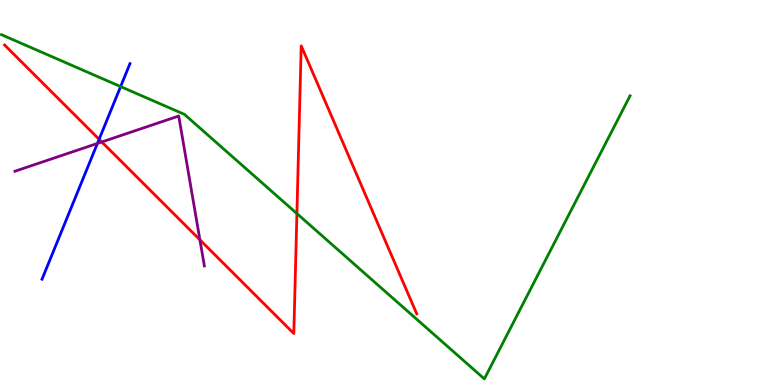[{'lines': ['blue', 'red'], 'intersections': [{'x': 1.28, 'y': 6.38}]}, {'lines': ['green', 'red'], 'intersections': [{'x': 3.83, 'y': 4.45}]}, {'lines': ['purple', 'red'], 'intersections': [{'x': 1.31, 'y': 6.31}, {'x': 2.58, 'y': 3.77}]}, {'lines': ['blue', 'green'], 'intersections': [{'x': 1.56, 'y': 7.75}]}, {'lines': ['blue', 'purple'], 'intersections': [{'x': 1.26, 'y': 6.27}]}, {'lines': ['green', 'purple'], 'intersections': []}]